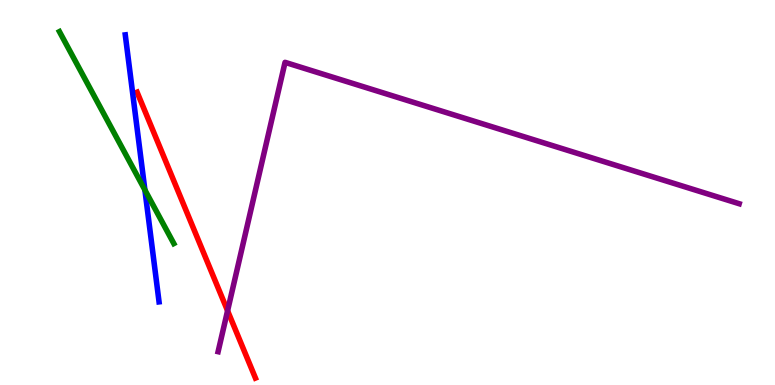[{'lines': ['blue', 'red'], 'intersections': []}, {'lines': ['green', 'red'], 'intersections': []}, {'lines': ['purple', 'red'], 'intersections': [{'x': 2.94, 'y': 1.93}]}, {'lines': ['blue', 'green'], 'intersections': [{'x': 1.87, 'y': 5.07}]}, {'lines': ['blue', 'purple'], 'intersections': []}, {'lines': ['green', 'purple'], 'intersections': []}]